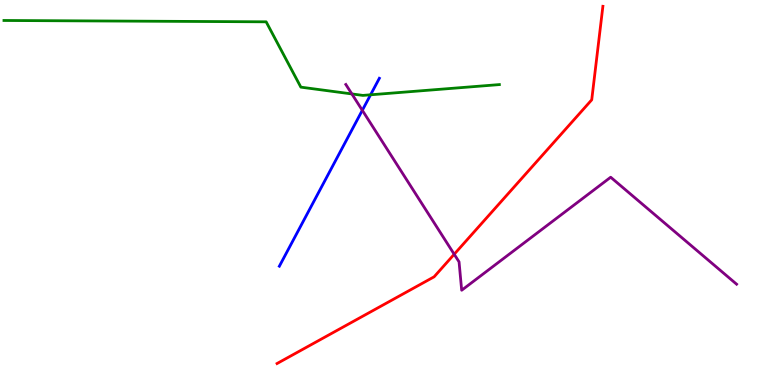[{'lines': ['blue', 'red'], 'intersections': []}, {'lines': ['green', 'red'], 'intersections': []}, {'lines': ['purple', 'red'], 'intersections': [{'x': 5.86, 'y': 3.4}]}, {'lines': ['blue', 'green'], 'intersections': [{'x': 4.78, 'y': 7.54}]}, {'lines': ['blue', 'purple'], 'intersections': [{'x': 4.68, 'y': 7.13}]}, {'lines': ['green', 'purple'], 'intersections': [{'x': 4.54, 'y': 7.56}]}]